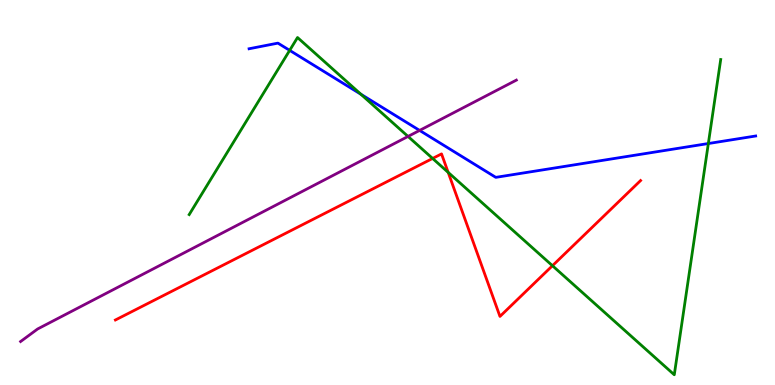[{'lines': ['blue', 'red'], 'intersections': []}, {'lines': ['green', 'red'], 'intersections': [{'x': 5.58, 'y': 5.88}, {'x': 5.78, 'y': 5.52}, {'x': 7.13, 'y': 3.1}]}, {'lines': ['purple', 'red'], 'intersections': []}, {'lines': ['blue', 'green'], 'intersections': [{'x': 3.74, 'y': 8.69}, {'x': 4.66, 'y': 7.55}, {'x': 9.14, 'y': 6.27}]}, {'lines': ['blue', 'purple'], 'intersections': [{'x': 5.41, 'y': 6.61}]}, {'lines': ['green', 'purple'], 'intersections': [{'x': 5.26, 'y': 6.46}]}]